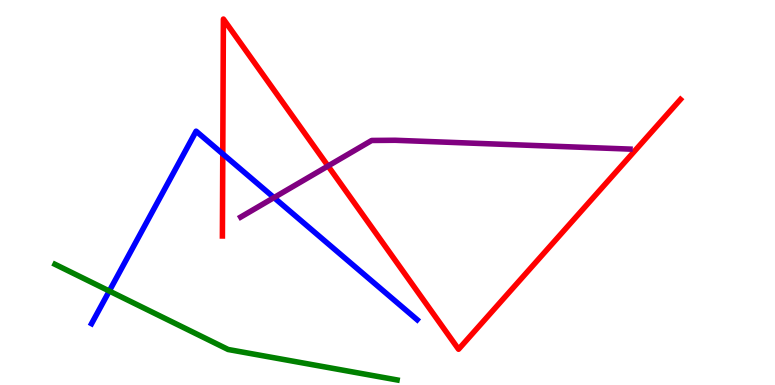[{'lines': ['blue', 'red'], 'intersections': [{'x': 2.87, 'y': 6.0}]}, {'lines': ['green', 'red'], 'intersections': []}, {'lines': ['purple', 'red'], 'intersections': [{'x': 4.23, 'y': 5.69}]}, {'lines': ['blue', 'green'], 'intersections': [{'x': 1.41, 'y': 2.44}]}, {'lines': ['blue', 'purple'], 'intersections': [{'x': 3.54, 'y': 4.87}]}, {'lines': ['green', 'purple'], 'intersections': []}]